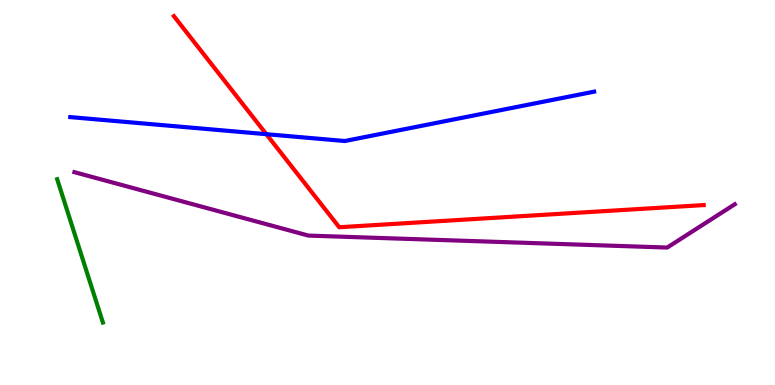[{'lines': ['blue', 'red'], 'intersections': [{'x': 3.44, 'y': 6.51}]}, {'lines': ['green', 'red'], 'intersections': []}, {'lines': ['purple', 'red'], 'intersections': []}, {'lines': ['blue', 'green'], 'intersections': []}, {'lines': ['blue', 'purple'], 'intersections': []}, {'lines': ['green', 'purple'], 'intersections': []}]